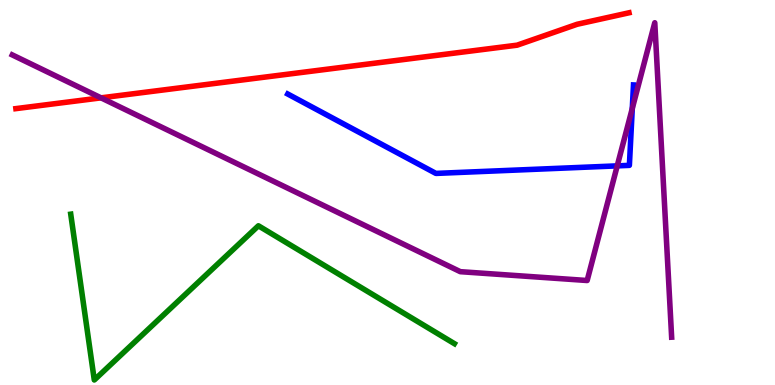[{'lines': ['blue', 'red'], 'intersections': []}, {'lines': ['green', 'red'], 'intersections': []}, {'lines': ['purple', 'red'], 'intersections': [{'x': 1.3, 'y': 7.46}]}, {'lines': ['blue', 'green'], 'intersections': []}, {'lines': ['blue', 'purple'], 'intersections': [{'x': 7.96, 'y': 5.69}, {'x': 8.16, 'y': 7.18}]}, {'lines': ['green', 'purple'], 'intersections': []}]